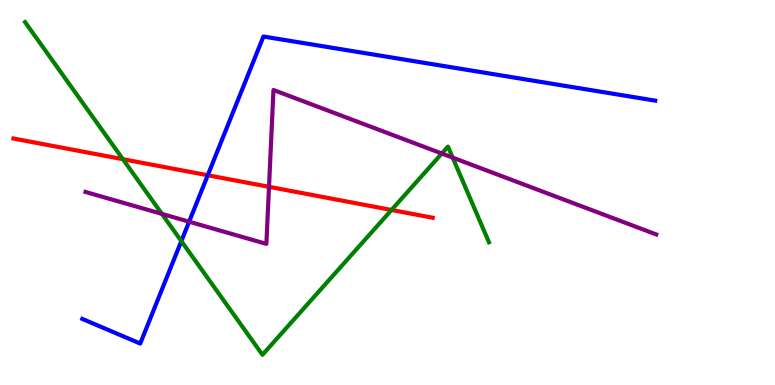[{'lines': ['blue', 'red'], 'intersections': [{'x': 2.68, 'y': 5.45}]}, {'lines': ['green', 'red'], 'intersections': [{'x': 1.59, 'y': 5.86}, {'x': 5.05, 'y': 4.55}]}, {'lines': ['purple', 'red'], 'intersections': [{'x': 3.47, 'y': 5.15}]}, {'lines': ['blue', 'green'], 'intersections': [{'x': 2.34, 'y': 3.74}]}, {'lines': ['blue', 'purple'], 'intersections': [{'x': 2.44, 'y': 4.24}]}, {'lines': ['green', 'purple'], 'intersections': [{'x': 2.09, 'y': 4.44}, {'x': 5.7, 'y': 6.01}, {'x': 5.84, 'y': 5.91}]}]